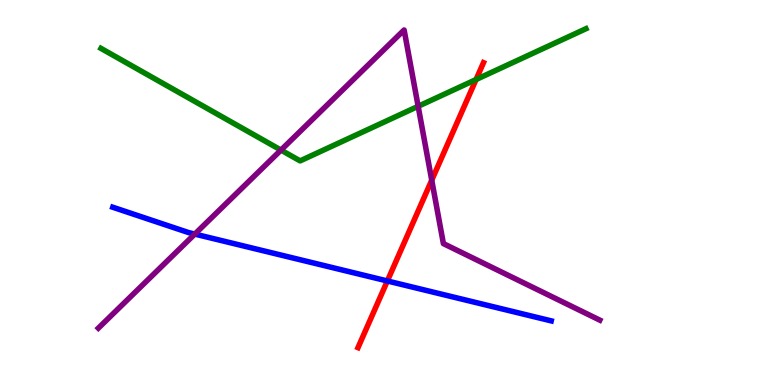[{'lines': ['blue', 'red'], 'intersections': [{'x': 5.0, 'y': 2.7}]}, {'lines': ['green', 'red'], 'intersections': [{'x': 6.14, 'y': 7.93}]}, {'lines': ['purple', 'red'], 'intersections': [{'x': 5.57, 'y': 5.32}]}, {'lines': ['blue', 'green'], 'intersections': []}, {'lines': ['blue', 'purple'], 'intersections': [{'x': 2.51, 'y': 3.92}]}, {'lines': ['green', 'purple'], 'intersections': [{'x': 3.63, 'y': 6.1}, {'x': 5.4, 'y': 7.24}]}]